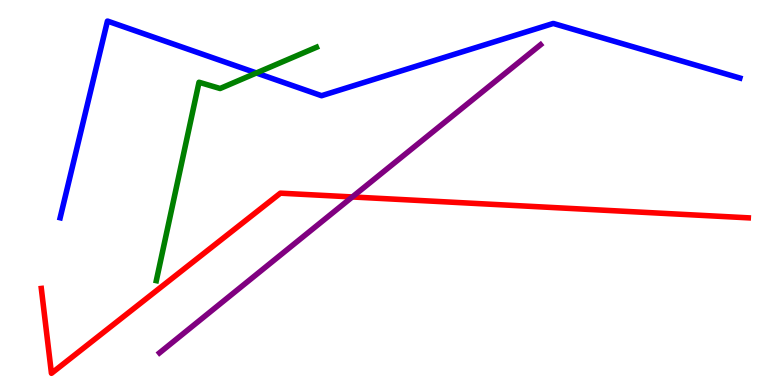[{'lines': ['blue', 'red'], 'intersections': []}, {'lines': ['green', 'red'], 'intersections': []}, {'lines': ['purple', 'red'], 'intersections': [{'x': 4.55, 'y': 4.88}]}, {'lines': ['blue', 'green'], 'intersections': [{'x': 3.31, 'y': 8.1}]}, {'lines': ['blue', 'purple'], 'intersections': []}, {'lines': ['green', 'purple'], 'intersections': []}]